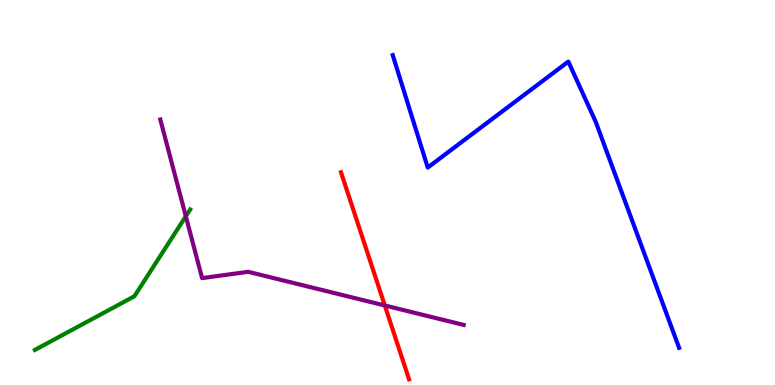[{'lines': ['blue', 'red'], 'intersections': []}, {'lines': ['green', 'red'], 'intersections': []}, {'lines': ['purple', 'red'], 'intersections': [{'x': 4.97, 'y': 2.07}]}, {'lines': ['blue', 'green'], 'intersections': []}, {'lines': ['blue', 'purple'], 'intersections': []}, {'lines': ['green', 'purple'], 'intersections': [{'x': 2.4, 'y': 4.38}]}]